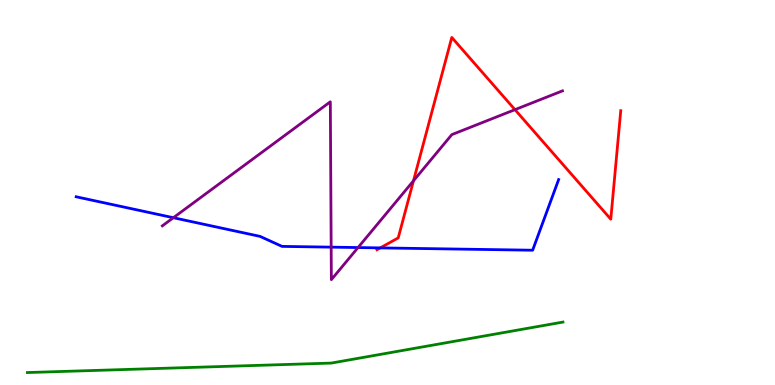[{'lines': ['blue', 'red'], 'intersections': [{'x': 4.91, 'y': 3.56}]}, {'lines': ['green', 'red'], 'intersections': []}, {'lines': ['purple', 'red'], 'intersections': [{'x': 5.34, 'y': 5.3}, {'x': 6.64, 'y': 7.15}]}, {'lines': ['blue', 'green'], 'intersections': []}, {'lines': ['blue', 'purple'], 'intersections': [{'x': 2.24, 'y': 4.35}, {'x': 4.27, 'y': 3.58}, {'x': 4.62, 'y': 3.57}]}, {'lines': ['green', 'purple'], 'intersections': []}]